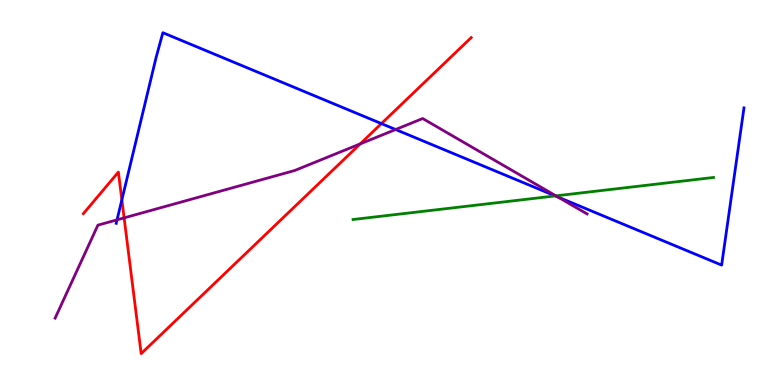[{'lines': ['blue', 'red'], 'intersections': [{'x': 1.57, 'y': 4.81}, {'x': 4.92, 'y': 6.79}]}, {'lines': ['green', 'red'], 'intersections': []}, {'lines': ['purple', 'red'], 'intersections': [{'x': 1.6, 'y': 4.34}, {'x': 4.65, 'y': 6.26}]}, {'lines': ['blue', 'green'], 'intersections': [{'x': 7.16, 'y': 4.91}]}, {'lines': ['blue', 'purple'], 'intersections': [{'x': 1.51, 'y': 4.29}, {'x': 5.1, 'y': 6.64}, {'x': 7.2, 'y': 4.88}]}, {'lines': ['green', 'purple'], 'intersections': [{'x': 7.17, 'y': 4.91}]}]